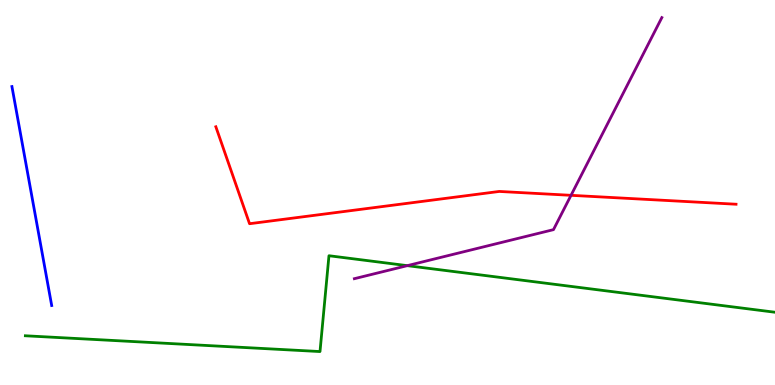[{'lines': ['blue', 'red'], 'intersections': []}, {'lines': ['green', 'red'], 'intersections': []}, {'lines': ['purple', 'red'], 'intersections': [{'x': 7.37, 'y': 4.93}]}, {'lines': ['blue', 'green'], 'intersections': []}, {'lines': ['blue', 'purple'], 'intersections': []}, {'lines': ['green', 'purple'], 'intersections': [{'x': 5.26, 'y': 3.1}]}]